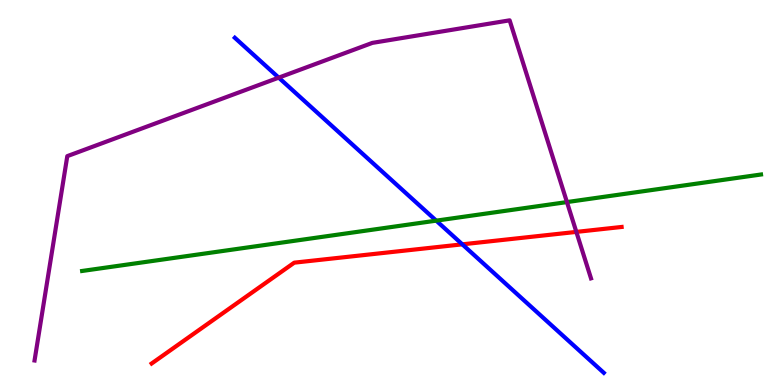[{'lines': ['blue', 'red'], 'intersections': [{'x': 5.97, 'y': 3.65}]}, {'lines': ['green', 'red'], 'intersections': []}, {'lines': ['purple', 'red'], 'intersections': [{'x': 7.44, 'y': 3.98}]}, {'lines': ['blue', 'green'], 'intersections': [{'x': 5.63, 'y': 4.27}]}, {'lines': ['blue', 'purple'], 'intersections': [{'x': 3.6, 'y': 7.98}]}, {'lines': ['green', 'purple'], 'intersections': [{'x': 7.32, 'y': 4.75}]}]